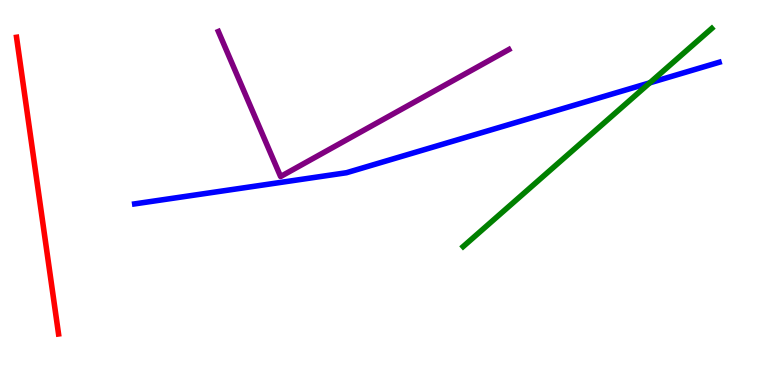[{'lines': ['blue', 'red'], 'intersections': []}, {'lines': ['green', 'red'], 'intersections': []}, {'lines': ['purple', 'red'], 'intersections': []}, {'lines': ['blue', 'green'], 'intersections': [{'x': 8.38, 'y': 7.85}]}, {'lines': ['blue', 'purple'], 'intersections': []}, {'lines': ['green', 'purple'], 'intersections': []}]